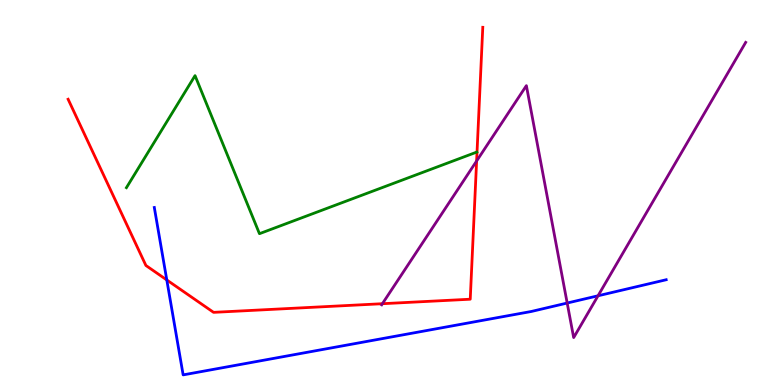[{'lines': ['blue', 'red'], 'intersections': [{'x': 2.15, 'y': 2.73}]}, {'lines': ['green', 'red'], 'intersections': []}, {'lines': ['purple', 'red'], 'intersections': [{'x': 4.93, 'y': 2.11}, {'x': 6.15, 'y': 5.82}]}, {'lines': ['blue', 'green'], 'intersections': []}, {'lines': ['blue', 'purple'], 'intersections': [{'x': 7.32, 'y': 2.13}, {'x': 7.72, 'y': 2.32}]}, {'lines': ['green', 'purple'], 'intersections': []}]